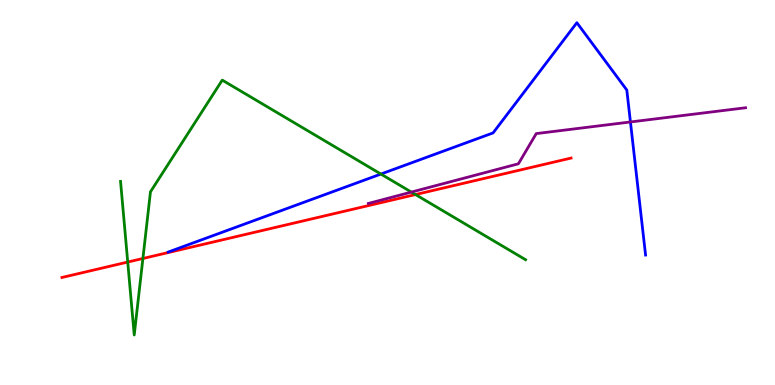[{'lines': ['blue', 'red'], 'intersections': []}, {'lines': ['green', 'red'], 'intersections': [{'x': 1.65, 'y': 3.19}, {'x': 1.84, 'y': 3.29}, {'x': 5.36, 'y': 4.95}]}, {'lines': ['purple', 'red'], 'intersections': []}, {'lines': ['blue', 'green'], 'intersections': [{'x': 4.91, 'y': 5.48}]}, {'lines': ['blue', 'purple'], 'intersections': [{'x': 8.13, 'y': 6.83}]}, {'lines': ['green', 'purple'], 'intersections': [{'x': 5.31, 'y': 5.01}]}]